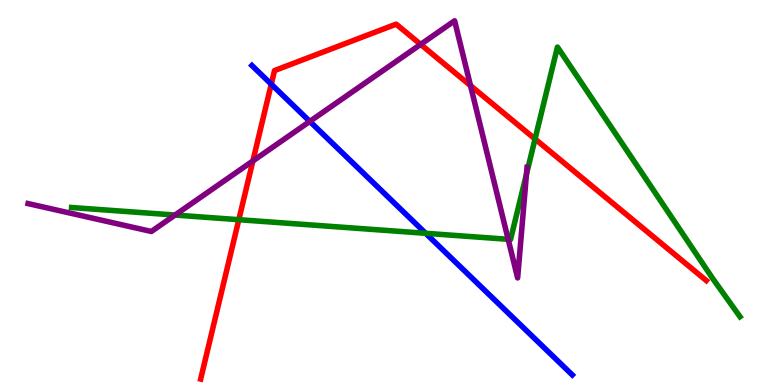[{'lines': ['blue', 'red'], 'intersections': [{'x': 3.5, 'y': 7.81}]}, {'lines': ['green', 'red'], 'intersections': [{'x': 3.08, 'y': 4.29}, {'x': 6.9, 'y': 6.39}]}, {'lines': ['purple', 'red'], 'intersections': [{'x': 3.26, 'y': 5.82}, {'x': 5.43, 'y': 8.85}, {'x': 6.07, 'y': 7.78}]}, {'lines': ['blue', 'green'], 'intersections': [{'x': 5.49, 'y': 3.94}]}, {'lines': ['blue', 'purple'], 'intersections': [{'x': 4.0, 'y': 6.85}]}, {'lines': ['green', 'purple'], 'intersections': [{'x': 2.26, 'y': 4.41}, {'x': 6.56, 'y': 3.78}, {'x': 6.79, 'y': 5.48}]}]